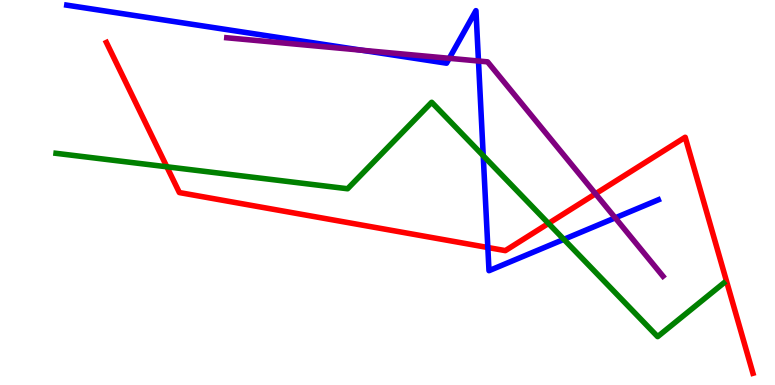[{'lines': ['blue', 'red'], 'intersections': [{'x': 6.29, 'y': 3.57}]}, {'lines': ['green', 'red'], 'intersections': [{'x': 2.15, 'y': 5.67}, {'x': 7.08, 'y': 4.2}]}, {'lines': ['purple', 'red'], 'intersections': [{'x': 7.68, 'y': 4.97}]}, {'lines': ['blue', 'green'], 'intersections': [{'x': 6.24, 'y': 5.95}, {'x': 7.28, 'y': 3.78}]}, {'lines': ['blue', 'purple'], 'intersections': [{'x': 4.67, 'y': 8.7}, {'x': 5.8, 'y': 8.49}, {'x': 6.17, 'y': 8.42}, {'x': 7.94, 'y': 4.34}]}, {'lines': ['green', 'purple'], 'intersections': []}]